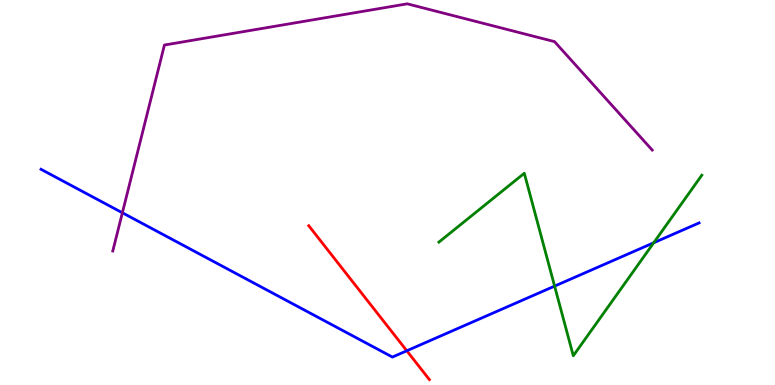[{'lines': ['blue', 'red'], 'intersections': [{'x': 5.25, 'y': 0.889}]}, {'lines': ['green', 'red'], 'intersections': []}, {'lines': ['purple', 'red'], 'intersections': []}, {'lines': ['blue', 'green'], 'intersections': [{'x': 7.16, 'y': 2.57}, {'x': 8.44, 'y': 3.69}]}, {'lines': ['blue', 'purple'], 'intersections': [{'x': 1.58, 'y': 4.47}]}, {'lines': ['green', 'purple'], 'intersections': []}]